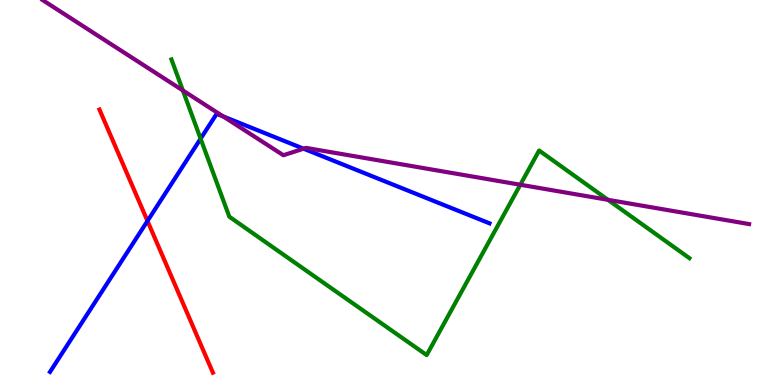[{'lines': ['blue', 'red'], 'intersections': [{'x': 1.9, 'y': 4.26}]}, {'lines': ['green', 'red'], 'intersections': []}, {'lines': ['purple', 'red'], 'intersections': []}, {'lines': ['blue', 'green'], 'intersections': [{'x': 2.59, 'y': 6.4}]}, {'lines': ['blue', 'purple'], 'intersections': [{'x': 2.88, 'y': 6.98}, {'x': 3.92, 'y': 6.14}]}, {'lines': ['green', 'purple'], 'intersections': [{'x': 2.36, 'y': 7.65}, {'x': 6.71, 'y': 5.2}, {'x': 7.84, 'y': 4.81}]}]